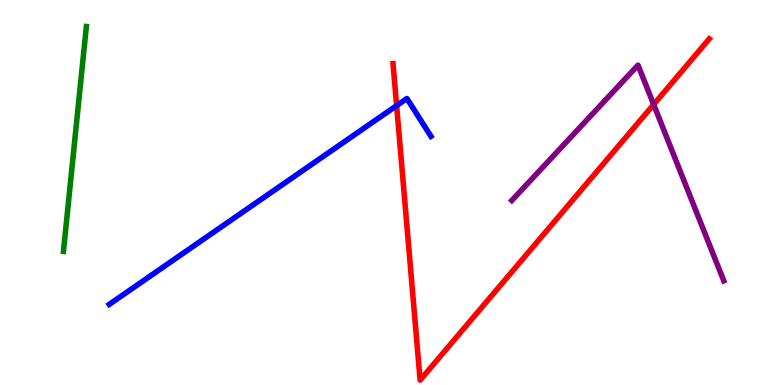[{'lines': ['blue', 'red'], 'intersections': [{'x': 5.12, 'y': 7.26}]}, {'lines': ['green', 'red'], 'intersections': []}, {'lines': ['purple', 'red'], 'intersections': [{'x': 8.43, 'y': 7.29}]}, {'lines': ['blue', 'green'], 'intersections': []}, {'lines': ['blue', 'purple'], 'intersections': []}, {'lines': ['green', 'purple'], 'intersections': []}]